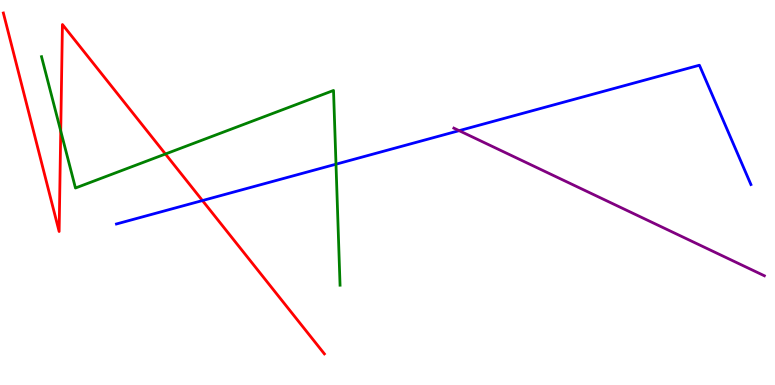[{'lines': ['blue', 'red'], 'intersections': [{'x': 2.61, 'y': 4.79}]}, {'lines': ['green', 'red'], 'intersections': [{'x': 0.784, 'y': 6.6}, {'x': 2.13, 'y': 6.0}]}, {'lines': ['purple', 'red'], 'intersections': []}, {'lines': ['blue', 'green'], 'intersections': [{'x': 4.34, 'y': 5.74}]}, {'lines': ['blue', 'purple'], 'intersections': [{'x': 5.92, 'y': 6.61}]}, {'lines': ['green', 'purple'], 'intersections': []}]